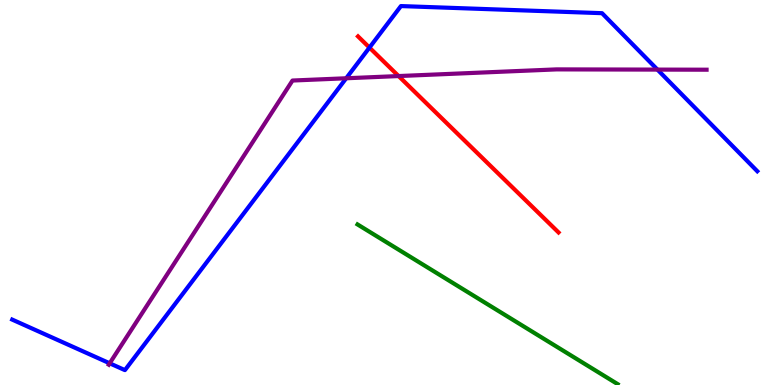[{'lines': ['blue', 'red'], 'intersections': [{'x': 4.77, 'y': 8.76}]}, {'lines': ['green', 'red'], 'intersections': []}, {'lines': ['purple', 'red'], 'intersections': [{'x': 5.14, 'y': 8.02}]}, {'lines': ['blue', 'green'], 'intersections': []}, {'lines': ['blue', 'purple'], 'intersections': [{'x': 1.42, 'y': 0.564}, {'x': 4.47, 'y': 7.97}, {'x': 8.48, 'y': 8.19}]}, {'lines': ['green', 'purple'], 'intersections': []}]